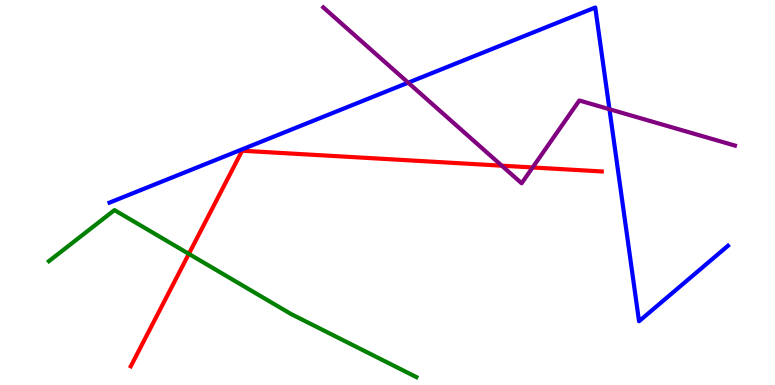[{'lines': ['blue', 'red'], 'intersections': []}, {'lines': ['green', 'red'], 'intersections': [{'x': 2.44, 'y': 3.41}]}, {'lines': ['purple', 'red'], 'intersections': [{'x': 6.47, 'y': 5.7}, {'x': 6.87, 'y': 5.65}]}, {'lines': ['blue', 'green'], 'intersections': []}, {'lines': ['blue', 'purple'], 'intersections': [{'x': 5.27, 'y': 7.85}, {'x': 7.86, 'y': 7.16}]}, {'lines': ['green', 'purple'], 'intersections': []}]